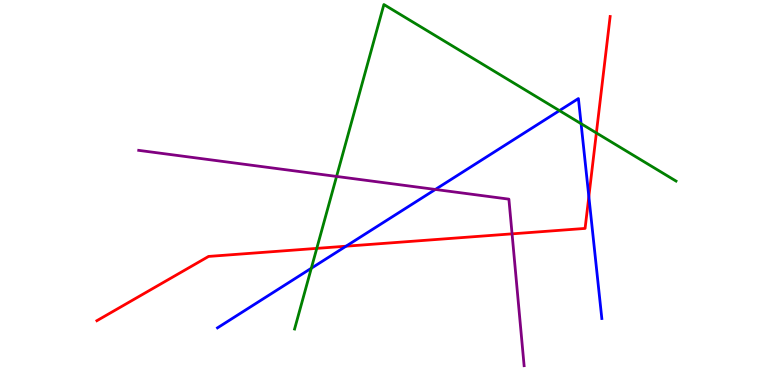[{'lines': ['blue', 'red'], 'intersections': [{'x': 4.46, 'y': 3.61}, {'x': 7.6, 'y': 4.89}]}, {'lines': ['green', 'red'], 'intersections': [{'x': 4.09, 'y': 3.55}, {'x': 7.7, 'y': 6.55}]}, {'lines': ['purple', 'red'], 'intersections': [{'x': 6.61, 'y': 3.93}]}, {'lines': ['blue', 'green'], 'intersections': [{'x': 4.02, 'y': 3.03}, {'x': 7.22, 'y': 7.13}, {'x': 7.5, 'y': 6.79}]}, {'lines': ['blue', 'purple'], 'intersections': [{'x': 5.62, 'y': 5.08}]}, {'lines': ['green', 'purple'], 'intersections': [{'x': 4.34, 'y': 5.42}]}]